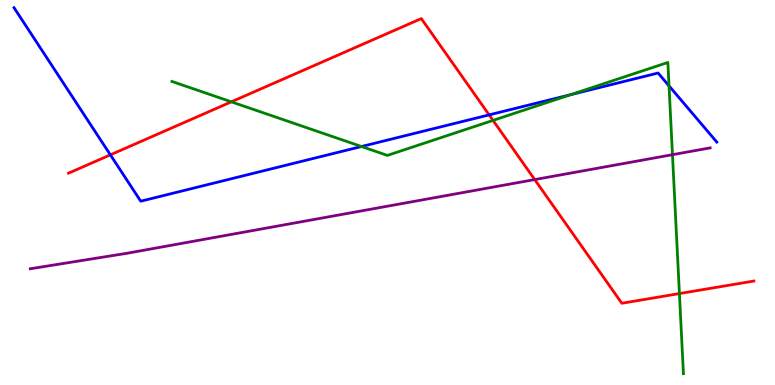[{'lines': ['blue', 'red'], 'intersections': [{'x': 1.42, 'y': 5.98}, {'x': 6.31, 'y': 7.02}]}, {'lines': ['green', 'red'], 'intersections': [{'x': 2.99, 'y': 7.36}, {'x': 6.36, 'y': 6.87}, {'x': 8.77, 'y': 2.37}]}, {'lines': ['purple', 'red'], 'intersections': [{'x': 6.9, 'y': 5.34}]}, {'lines': ['blue', 'green'], 'intersections': [{'x': 4.66, 'y': 6.19}, {'x': 7.36, 'y': 7.54}, {'x': 8.63, 'y': 7.77}]}, {'lines': ['blue', 'purple'], 'intersections': []}, {'lines': ['green', 'purple'], 'intersections': [{'x': 8.68, 'y': 5.98}]}]